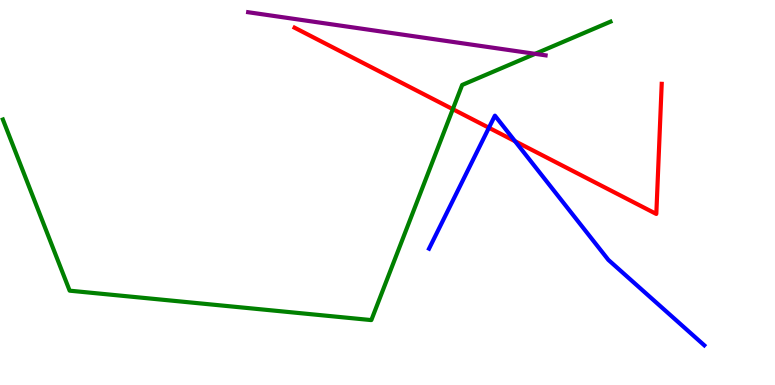[{'lines': ['blue', 'red'], 'intersections': [{'x': 6.31, 'y': 6.68}, {'x': 6.65, 'y': 6.33}]}, {'lines': ['green', 'red'], 'intersections': [{'x': 5.84, 'y': 7.16}]}, {'lines': ['purple', 'red'], 'intersections': []}, {'lines': ['blue', 'green'], 'intersections': []}, {'lines': ['blue', 'purple'], 'intersections': []}, {'lines': ['green', 'purple'], 'intersections': [{'x': 6.9, 'y': 8.6}]}]